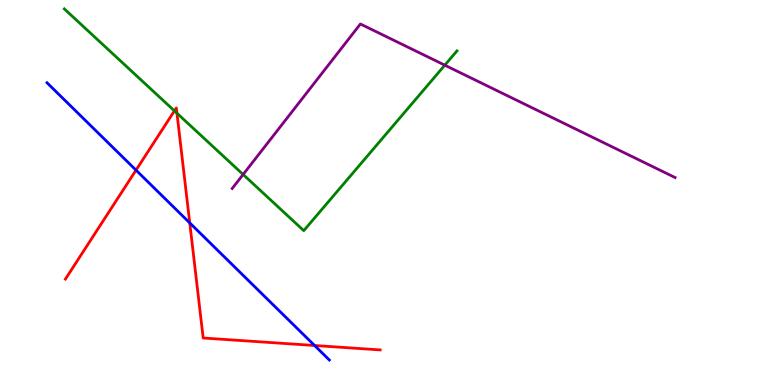[{'lines': ['blue', 'red'], 'intersections': [{'x': 1.76, 'y': 5.58}, {'x': 2.45, 'y': 4.21}, {'x': 4.06, 'y': 1.03}]}, {'lines': ['green', 'red'], 'intersections': [{'x': 2.25, 'y': 7.12}, {'x': 2.28, 'y': 7.06}]}, {'lines': ['purple', 'red'], 'intersections': []}, {'lines': ['blue', 'green'], 'intersections': []}, {'lines': ['blue', 'purple'], 'intersections': []}, {'lines': ['green', 'purple'], 'intersections': [{'x': 3.14, 'y': 5.47}, {'x': 5.74, 'y': 8.31}]}]